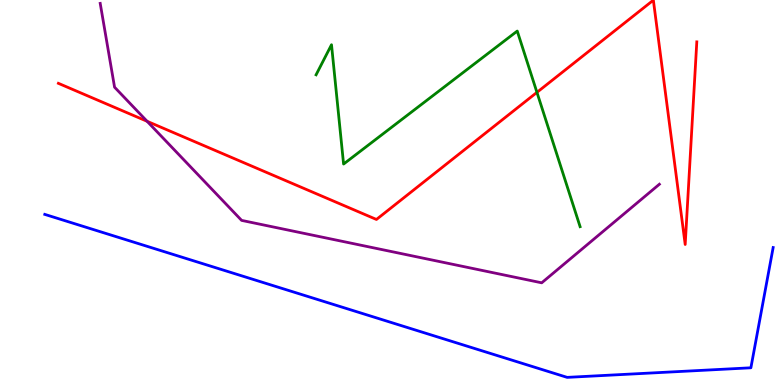[{'lines': ['blue', 'red'], 'intersections': []}, {'lines': ['green', 'red'], 'intersections': [{'x': 6.93, 'y': 7.6}]}, {'lines': ['purple', 'red'], 'intersections': [{'x': 1.9, 'y': 6.85}]}, {'lines': ['blue', 'green'], 'intersections': []}, {'lines': ['blue', 'purple'], 'intersections': []}, {'lines': ['green', 'purple'], 'intersections': []}]